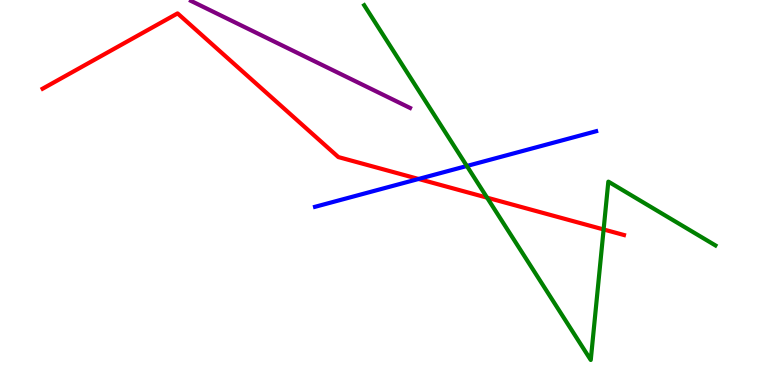[{'lines': ['blue', 'red'], 'intersections': [{'x': 5.4, 'y': 5.35}]}, {'lines': ['green', 'red'], 'intersections': [{'x': 6.28, 'y': 4.87}, {'x': 7.79, 'y': 4.04}]}, {'lines': ['purple', 'red'], 'intersections': []}, {'lines': ['blue', 'green'], 'intersections': [{'x': 6.02, 'y': 5.69}]}, {'lines': ['blue', 'purple'], 'intersections': []}, {'lines': ['green', 'purple'], 'intersections': []}]